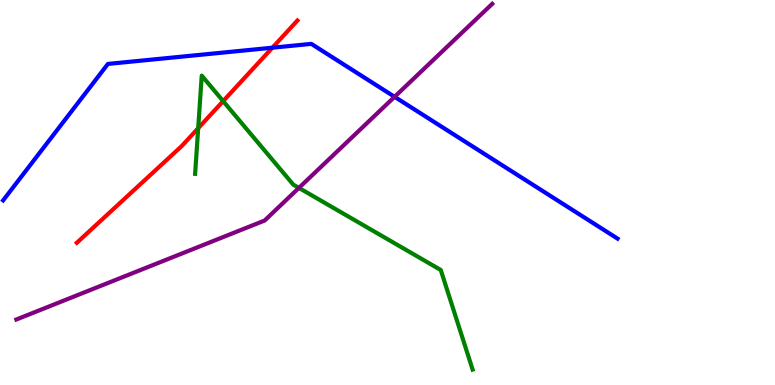[{'lines': ['blue', 'red'], 'intersections': [{'x': 3.51, 'y': 8.76}]}, {'lines': ['green', 'red'], 'intersections': [{'x': 2.56, 'y': 6.67}, {'x': 2.88, 'y': 7.37}]}, {'lines': ['purple', 'red'], 'intersections': []}, {'lines': ['blue', 'green'], 'intersections': []}, {'lines': ['blue', 'purple'], 'intersections': [{'x': 5.09, 'y': 7.49}]}, {'lines': ['green', 'purple'], 'intersections': [{'x': 3.86, 'y': 5.12}]}]